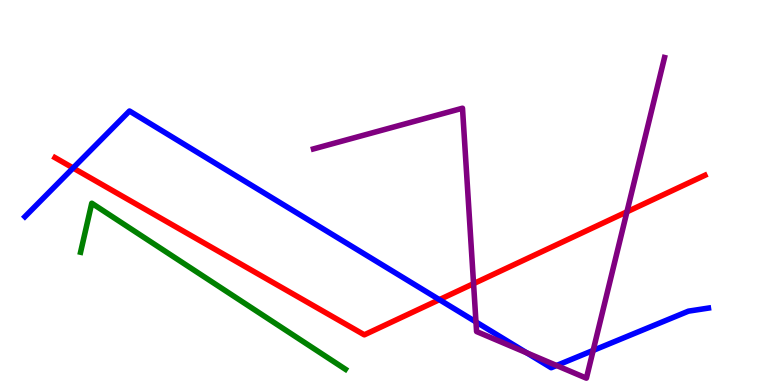[{'lines': ['blue', 'red'], 'intersections': [{'x': 0.943, 'y': 5.64}, {'x': 5.67, 'y': 2.22}]}, {'lines': ['green', 'red'], 'intersections': []}, {'lines': ['purple', 'red'], 'intersections': [{'x': 6.11, 'y': 2.63}, {'x': 8.09, 'y': 4.5}]}, {'lines': ['blue', 'green'], 'intersections': []}, {'lines': ['blue', 'purple'], 'intersections': [{'x': 6.14, 'y': 1.64}, {'x': 6.8, 'y': 0.835}, {'x': 7.18, 'y': 0.506}, {'x': 7.65, 'y': 0.898}]}, {'lines': ['green', 'purple'], 'intersections': []}]